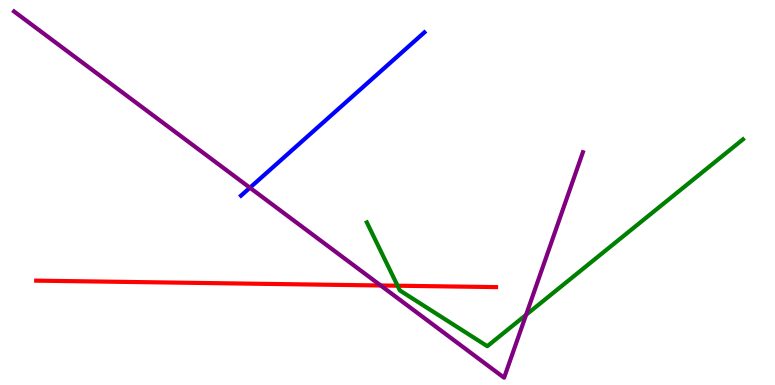[{'lines': ['blue', 'red'], 'intersections': []}, {'lines': ['green', 'red'], 'intersections': [{'x': 5.13, 'y': 2.58}]}, {'lines': ['purple', 'red'], 'intersections': [{'x': 4.91, 'y': 2.58}]}, {'lines': ['blue', 'green'], 'intersections': []}, {'lines': ['blue', 'purple'], 'intersections': [{'x': 3.22, 'y': 5.12}]}, {'lines': ['green', 'purple'], 'intersections': [{'x': 6.79, 'y': 1.82}]}]